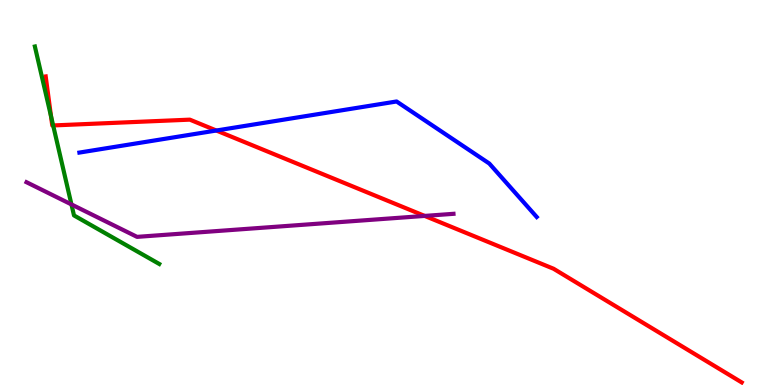[{'lines': ['blue', 'red'], 'intersections': [{'x': 2.79, 'y': 6.61}]}, {'lines': ['green', 'red'], 'intersections': [{'x': 0.658, 'y': 6.98}, {'x': 0.686, 'y': 6.74}]}, {'lines': ['purple', 'red'], 'intersections': [{'x': 5.48, 'y': 4.39}]}, {'lines': ['blue', 'green'], 'intersections': []}, {'lines': ['blue', 'purple'], 'intersections': []}, {'lines': ['green', 'purple'], 'intersections': [{'x': 0.922, 'y': 4.69}]}]